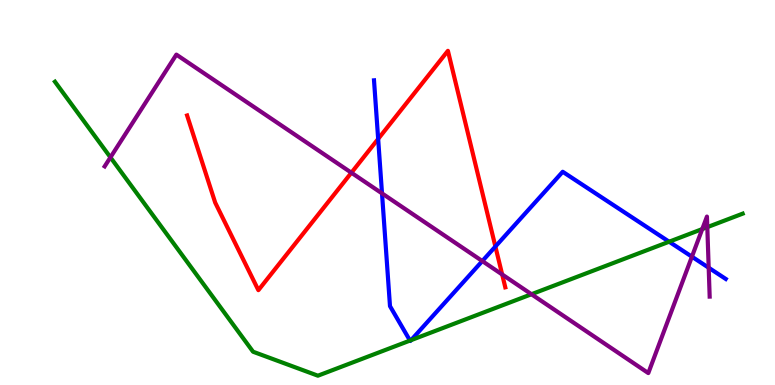[{'lines': ['blue', 'red'], 'intersections': [{'x': 4.88, 'y': 6.39}, {'x': 6.39, 'y': 3.6}]}, {'lines': ['green', 'red'], 'intersections': []}, {'lines': ['purple', 'red'], 'intersections': [{'x': 4.53, 'y': 5.51}, {'x': 6.48, 'y': 2.87}]}, {'lines': ['blue', 'green'], 'intersections': [{'x': 5.29, 'y': 1.15}, {'x': 5.3, 'y': 1.16}, {'x': 8.63, 'y': 3.72}]}, {'lines': ['blue', 'purple'], 'intersections': [{'x': 4.93, 'y': 4.98}, {'x': 6.22, 'y': 3.22}, {'x': 8.93, 'y': 3.33}, {'x': 9.14, 'y': 3.05}]}, {'lines': ['green', 'purple'], 'intersections': [{'x': 1.43, 'y': 5.91}, {'x': 6.86, 'y': 2.36}, {'x': 9.06, 'y': 4.05}, {'x': 9.13, 'y': 4.1}]}]